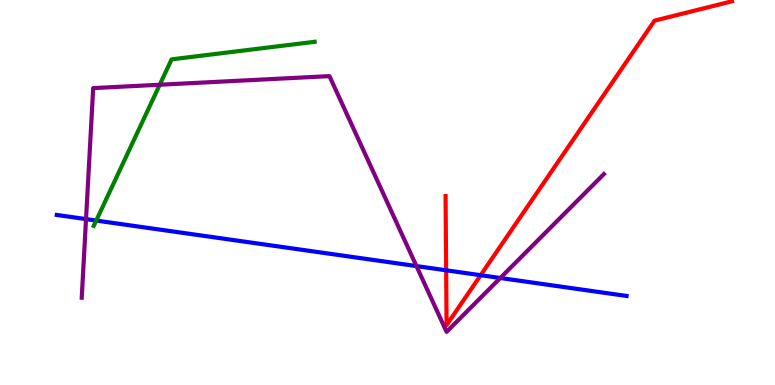[{'lines': ['blue', 'red'], 'intersections': [{'x': 5.76, 'y': 2.98}, {'x': 6.2, 'y': 2.85}]}, {'lines': ['green', 'red'], 'intersections': []}, {'lines': ['purple', 'red'], 'intersections': []}, {'lines': ['blue', 'green'], 'intersections': [{'x': 1.24, 'y': 4.27}]}, {'lines': ['blue', 'purple'], 'intersections': [{'x': 1.11, 'y': 4.31}, {'x': 5.37, 'y': 3.09}, {'x': 6.46, 'y': 2.78}]}, {'lines': ['green', 'purple'], 'intersections': [{'x': 2.06, 'y': 7.8}]}]